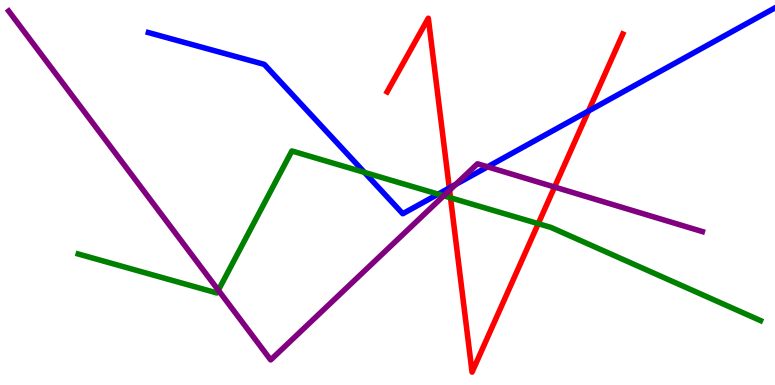[{'lines': ['blue', 'red'], 'intersections': [{'x': 5.8, 'y': 5.12}, {'x': 7.59, 'y': 7.12}]}, {'lines': ['green', 'red'], 'intersections': [{'x': 5.81, 'y': 4.86}, {'x': 6.95, 'y': 4.19}]}, {'lines': ['purple', 'red'], 'intersections': [{'x': 5.8, 'y': 5.06}, {'x': 7.16, 'y': 5.14}]}, {'lines': ['blue', 'green'], 'intersections': [{'x': 4.7, 'y': 5.52}, {'x': 5.65, 'y': 4.96}]}, {'lines': ['blue', 'purple'], 'intersections': [{'x': 5.88, 'y': 5.21}, {'x': 6.29, 'y': 5.67}]}, {'lines': ['green', 'purple'], 'intersections': [{'x': 2.82, 'y': 2.46}, {'x': 5.73, 'y': 4.91}]}]